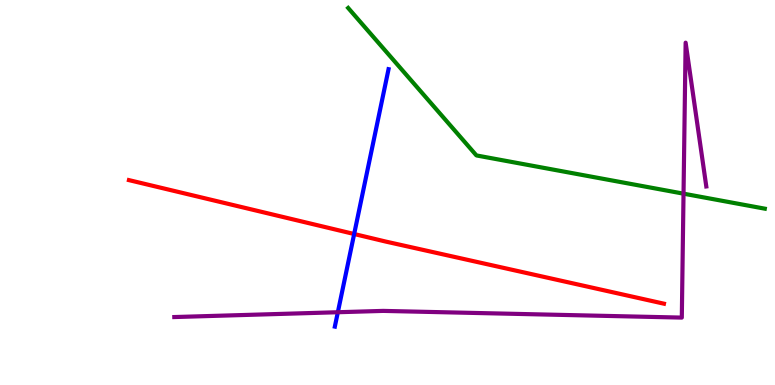[{'lines': ['blue', 'red'], 'intersections': [{'x': 4.57, 'y': 3.92}]}, {'lines': ['green', 'red'], 'intersections': []}, {'lines': ['purple', 'red'], 'intersections': []}, {'lines': ['blue', 'green'], 'intersections': []}, {'lines': ['blue', 'purple'], 'intersections': [{'x': 4.36, 'y': 1.89}]}, {'lines': ['green', 'purple'], 'intersections': [{'x': 8.82, 'y': 4.97}]}]